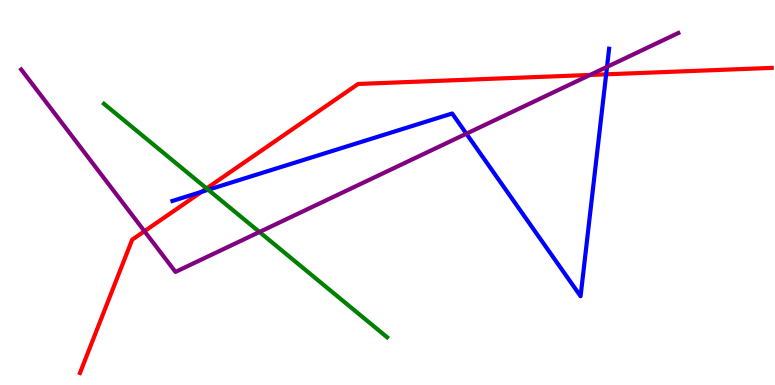[{'lines': ['blue', 'red'], 'intersections': [{'x': 2.6, 'y': 5.02}, {'x': 7.82, 'y': 8.07}]}, {'lines': ['green', 'red'], 'intersections': [{'x': 2.67, 'y': 5.11}]}, {'lines': ['purple', 'red'], 'intersections': [{'x': 1.86, 'y': 3.99}, {'x': 7.61, 'y': 8.05}]}, {'lines': ['blue', 'green'], 'intersections': [{'x': 2.69, 'y': 5.07}]}, {'lines': ['blue', 'purple'], 'intersections': [{'x': 6.02, 'y': 6.53}, {'x': 7.83, 'y': 8.26}]}, {'lines': ['green', 'purple'], 'intersections': [{'x': 3.35, 'y': 3.97}]}]